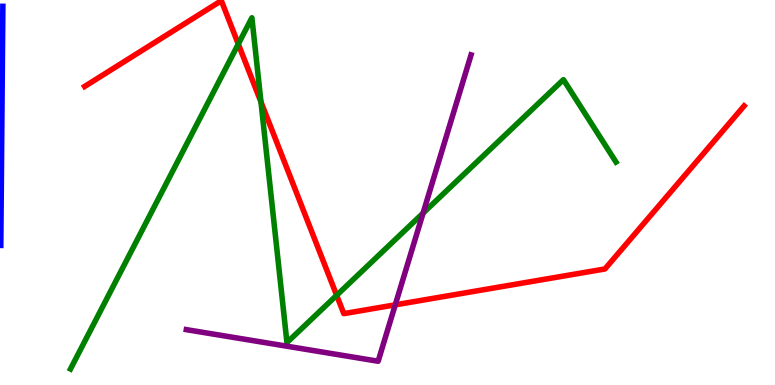[{'lines': ['blue', 'red'], 'intersections': []}, {'lines': ['green', 'red'], 'intersections': [{'x': 3.07, 'y': 8.86}, {'x': 3.37, 'y': 7.35}, {'x': 4.34, 'y': 2.33}]}, {'lines': ['purple', 'red'], 'intersections': [{'x': 5.1, 'y': 2.08}]}, {'lines': ['blue', 'green'], 'intersections': []}, {'lines': ['blue', 'purple'], 'intersections': []}, {'lines': ['green', 'purple'], 'intersections': [{'x': 5.46, 'y': 4.46}]}]